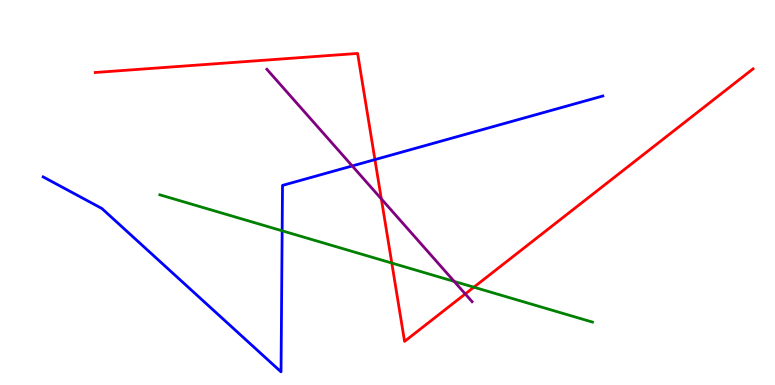[{'lines': ['blue', 'red'], 'intersections': [{'x': 4.84, 'y': 5.85}]}, {'lines': ['green', 'red'], 'intersections': [{'x': 5.06, 'y': 3.17}, {'x': 6.11, 'y': 2.54}]}, {'lines': ['purple', 'red'], 'intersections': [{'x': 4.92, 'y': 4.83}, {'x': 6.0, 'y': 2.37}]}, {'lines': ['blue', 'green'], 'intersections': [{'x': 3.64, 'y': 4.01}]}, {'lines': ['blue', 'purple'], 'intersections': [{'x': 4.54, 'y': 5.69}]}, {'lines': ['green', 'purple'], 'intersections': [{'x': 5.86, 'y': 2.69}]}]